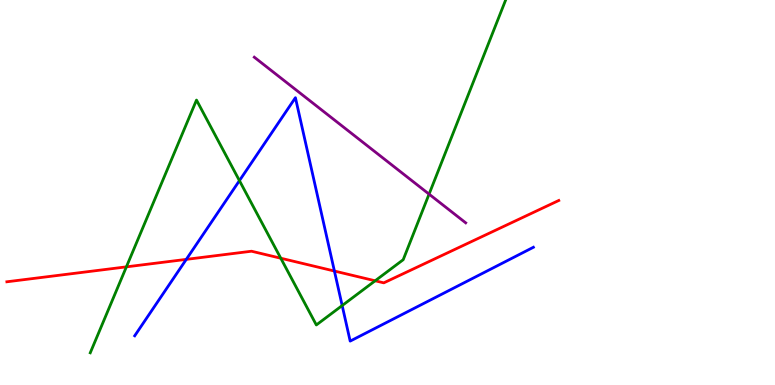[{'lines': ['blue', 'red'], 'intersections': [{'x': 2.4, 'y': 3.26}, {'x': 4.32, 'y': 2.96}]}, {'lines': ['green', 'red'], 'intersections': [{'x': 1.63, 'y': 3.07}, {'x': 3.62, 'y': 3.29}, {'x': 4.84, 'y': 2.71}]}, {'lines': ['purple', 'red'], 'intersections': []}, {'lines': ['blue', 'green'], 'intersections': [{'x': 3.09, 'y': 5.31}, {'x': 4.42, 'y': 2.06}]}, {'lines': ['blue', 'purple'], 'intersections': []}, {'lines': ['green', 'purple'], 'intersections': [{'x': 5.54, 'y': 4.96}]}]